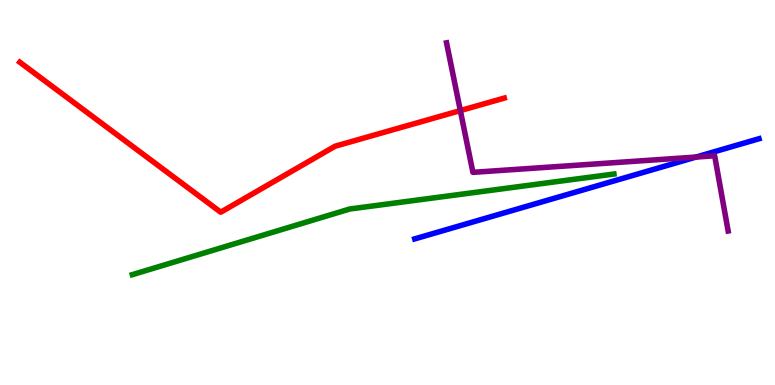[{'lines': ['blue', 'red'], 'intersections': []}, {'lines': ['green', 'red'], 'intersections': []}, {'lines': ['purple', 'red'], 'intersections': [{'x': 5.94, 'y': 7.13}]}, {'lines': ['blue', 'green'], 'intersections': []}, {'lines': ['blue', 'purple'], 'intersections': [{'x': 8.98, 'y': 5.92}]}, {'lines': ['green', 'purple'], 'intersections': []}]